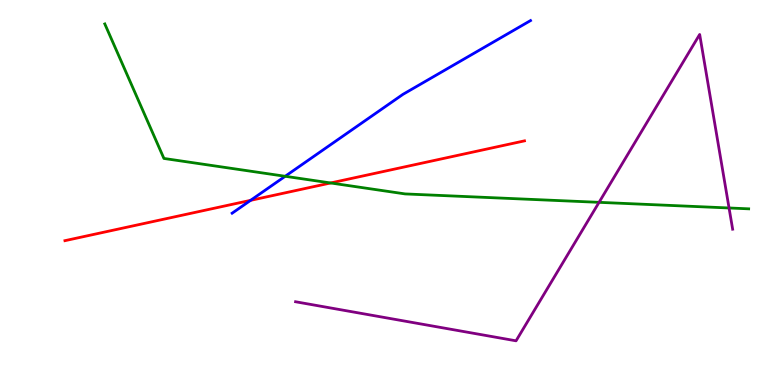[{'lines': ['blue', 'red'], 'intersections': [{'x': 3.23, 'y': 4.8}]}, {'lines': ['green', 'red'], 'intersections': [{'x': 4.27, 'y': 5.25}]}, {'lines': ['purple', 'red'], 'intersections': []}, {'lines': ['blue', 'green'], 'intersections': [{'x': 3.68, 'y': 5.42}]}, {'lines': ['blue', 'purple'], 'intersections': []}, {'lines': ['green', 'purple'], 'intersections': [{'x': 7.73, 'y': 4.74}, {'x': 9.41, 'y': 4.6}]}]